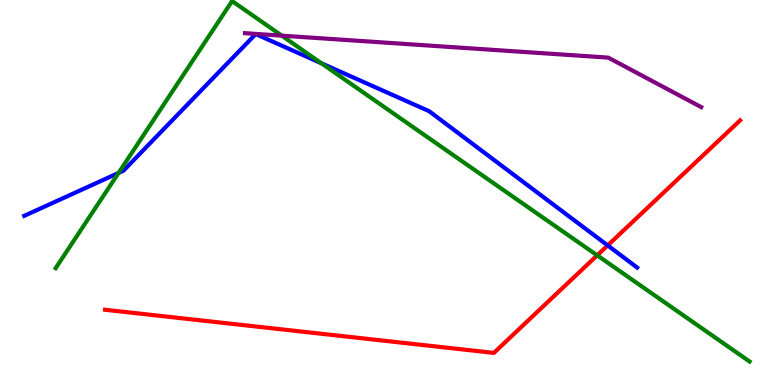[{'lines': ['blue', 'red'], 'intersections': [{'x': 7.84, 'y': 3.63}]}, {'lines': ['green', 'red'], 'intersections': [{'x': 7.71, 'y': 3.37}]}, {'lines': ['purple', 'red'], 'intersections': []}, {'lines': ['blue', 'green'], 'intersections': [{'x': 1.53, 'y': 5.51}, {'x': 4.15, 'y': 8.36}]}, {'lines': ['blue', 'purple'], 'intersections': []}, {'lines': ['green', 'purple'], 'intersections': [{'x': 3.64, 'y': 9.07}]}]